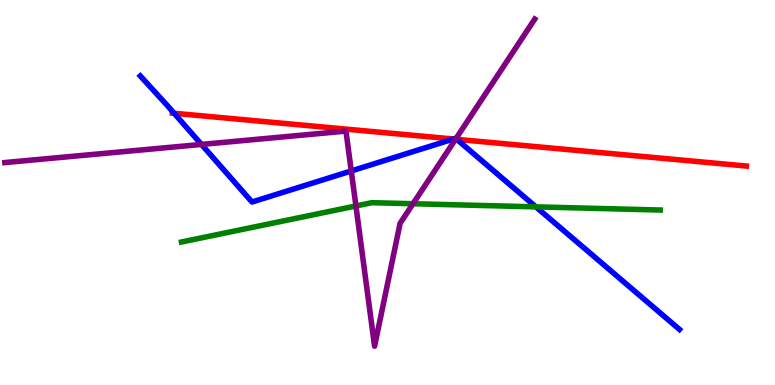[{'lines': ['blue', 'red'], 'intersections': [{'x': 2.25, 'y': 7.06}, {'x': 5.85, 'y': 6.39}, {'x': 5.89, 'y': 6.38}]}, {'lines': ['green', 'red'], 'intersections': []}, {'lines': ['purple', 'red'], 'intersections': [{'x': 5.88, 'y': 6.38}]}, {'lines': ['blue', 'green'], 'intersections': [{'x': 6.91, 'y': 4.63}]}, {'lines': ['blue', 'purple'], 'intersections': [{'x': 2.6, 'y': 6.25}, {'x': 4.53, 'y': 5.56}, {'x': 5.88, 'y': 6.4}]}, {'lines': ['green', 'purple'], 'intersections': [{'x': 4.59, 'y': 4.65}, {'x': 5.33, 'y': 4.71}]}]